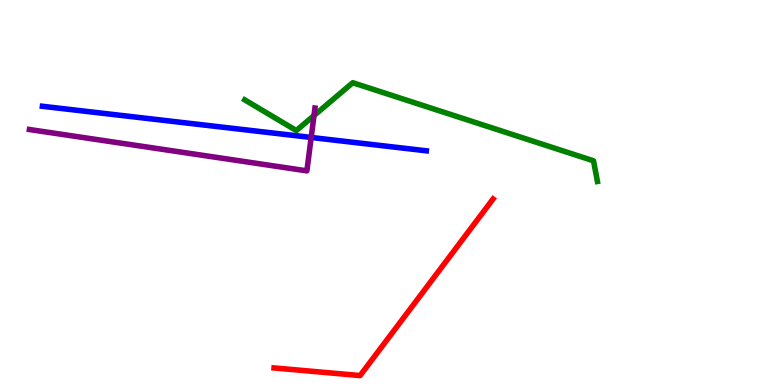[{'lines': ['blue', 'red'], 'intersections': []}, {'lines': ['green', 'red'], 'intersections': []}, {'lines': ['purple', 'red'], 'intersections': []}, {'lines': ['blue', 'green'], 'intersections': []}, {'lines': ['blue', 'purple'], 'intersections': [{'x': 4.02, 'y': 6.43}]}, {'lines': ['green', 'purple'], 'intersections': [{'x': 4.05, 'y': 7.0}]}]